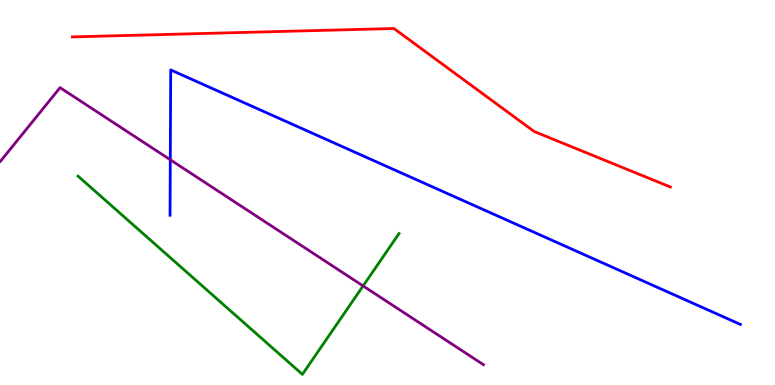[{'lines': ['blue', 'red'], 'intersections': []}, {'lines': ['green', 'red'], 'intersections': []}, {'lines': ['purple', 'red'], 'intersections': []}, {'lines': ['blue', 'green'], 'intersections': []}, {'lines': ['blue', 'purple'], 'intersections': [{'x': 2.2, 'y': 5.85}]}, {'lines': ['green', 'purple'], 'intersections': [{'x': 4.69, 'y': 2.57}]}]